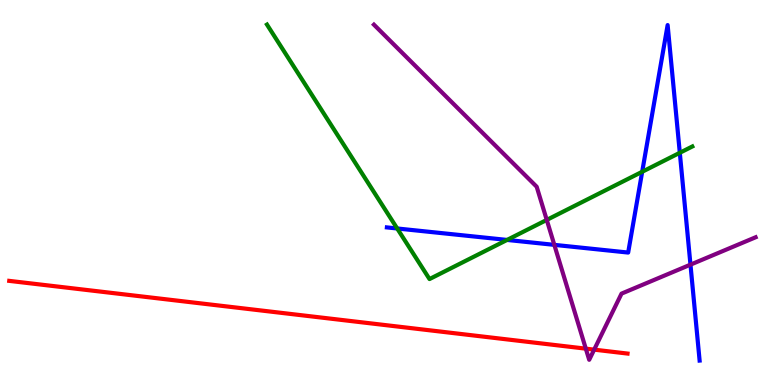[{'lines': ['blue', 'red'], 'intersections': []}, {'lines': ['green', 'red'], 'intersections': []}, {'lines': ['purple', 'red'], 'intersections': [{'x': 7.56, 'y': 0.944}, {'x': 7.67, 'y': 0.918}]}, {'lines': ['blue', 'green'], 'intersections': [{'x': 5.13, 'y': 4.07}, {'x': 6.54, 'y': 3.77}, {'x': 8.29, 'y': 5.54}, {'x': 8.77, 'y': 6.03}]}, {'lines': ['blue', 'purple'], 'intersections': [{'x': 7.15, 'y': 3.64}, {'x': 8.91, 'y': 3.13}]}, {'lines': ['green', 'purple'], 'intersections': [{'x': 7.05, 'y': 4.29}]}]